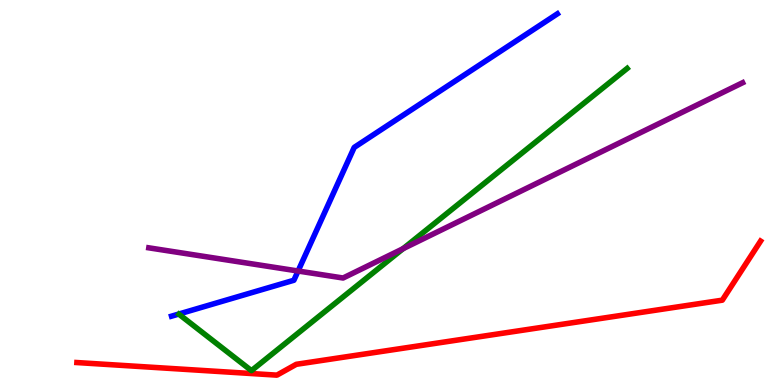[{'lines': ['blue', 'red'], 'intersections': []}, {'lines': ['green', 'red'], 'intersections': []}, {'lines': ['purple', 'red'], 'intersections': []}, {'lines': ['blue', 'green'], 'intersections': []}, {'lines': ['blue', 'purple'], 'intersections': [{'x': 3.85, 'y': 2.96}]}, {'lines': ['green', 'purple'], 'intersections': [{'x': 5.2, 'y': 3.54}]}]